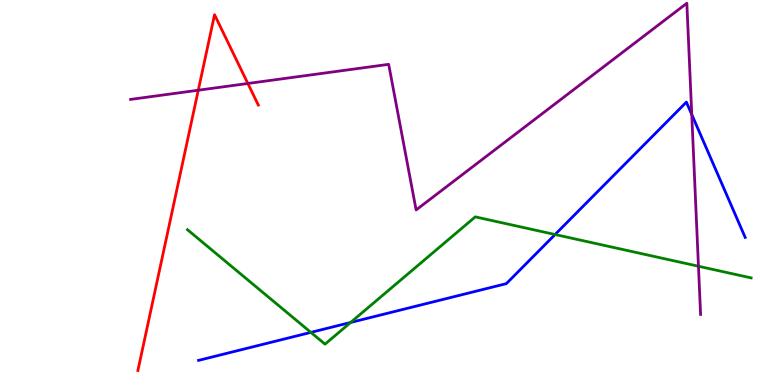[{'lines': ['blue', 'red'], 'intersections': []}, {'lines': ['green', 'red'], 'intersections': []}, {'lines': ['purple', 'red'], 'intersections': [{'x': 2.56, 'y': 7.66}, {'x': 3.2, 'y': 7.83}]}, {'lines': ['blue', 'green'], 'intersections': [{'x': 4.01, 'y': 1.37}, {'x': 4.52, 'y': 1.62}, {'x': 7.16, 'y': 3.91}]}, {'lines': ['blue', 'purple'], 'intersections': [{'x': 8.93, 'y': 7.03}]}, {'lines': ['green', 'purple'], 'intersections': [{'x': 9.01, 'y': 3.08}]}]